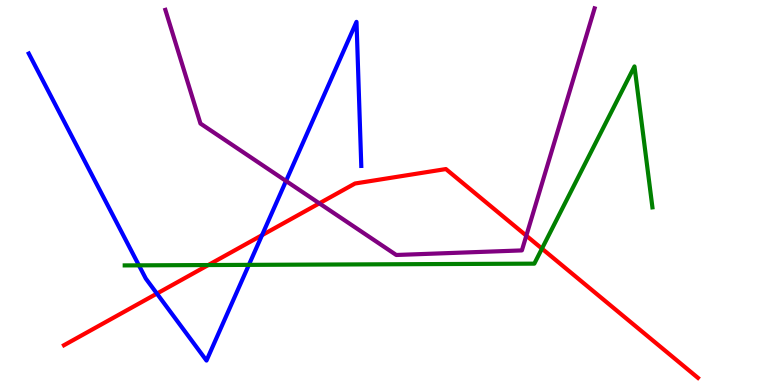[{'lines': ['blue', 'red'], 'intersections': [{'x': 2.02, 'y': 2.37}, {'x': 3.38, 'y': 3.89}]}, {'lines': ['green', 'red'], 'intersections': [{'x': 2.69, 'y': 3.12}, {'x': 6.99, 'y': 3.54}]}, {'lines': ['purple', 'red'], 'intersections': [{'x': 4.12, 'y': 4.72}, {'x': 6.79, 'y': 3.88}]}, {'lines': ['blue', 'green'], 'intersections': [{'x': 1.79, 'y': 3.11}, {'x': 3.21, 'y': 3.12}]}, {'lines': ['blue', 'purple'], 'intersections': [{'x': 3.69, 'y': 5.3}]}, {'lines': ['green', 'purple'], 'intersections': []}]